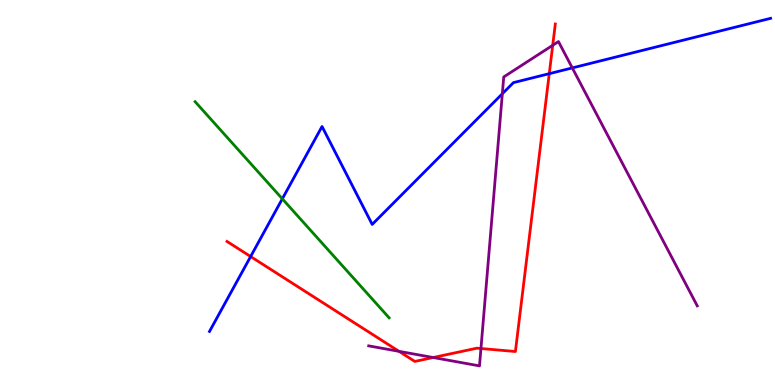[{'lines': ['blue', 'red'], 'intersections': [{'x': 3.23, 'y': 3.34}, {'x': 7.09, 'y': 8.09}]}, {'lines': ['green', 'red'], 'intersections': []}, {'lines': ['purple', 'red'], 'intersections': [{'x': 5.15, 'y': 0.874}, {'x': 5.59, 'y': 0.714}, {'x': 6.21, 'y': 0.948}, {'x': 7.13, 'y': 8.82}]}, {'lines': ['blue', 'green'], 'intersections': [{'x': 3.64, 'y': 4.84}]}, {'lines': ['blue', 'purple'], 'intersections': [{'x': 6.48, 'y': 7.56}, {'x': 7.38, 'y': 8.24}]}, {'lines': ['green', 'purple'], 'intersections': []}]